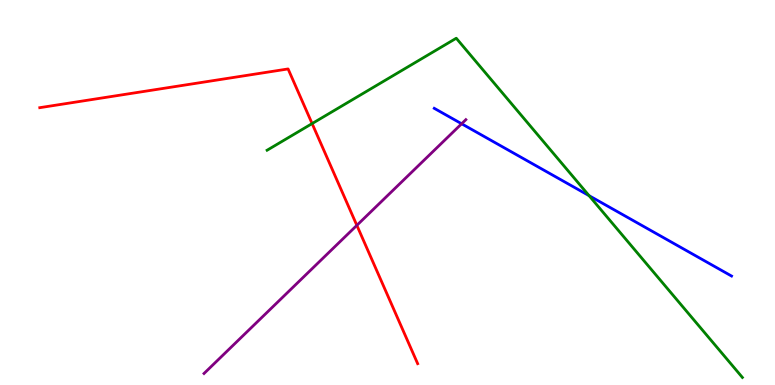[{'lines': ['blue', 'red'], 'intersections': []}, {'lines': ['green', 'red'], 'intersections': [{'x': 4.03, 'y': 6.79}]}, {'lines': ['purple', 'red'], 'intersections': [{'x': 4.6, 'y': 4.15}]}, {'lines': ['blue', 'green'], 'intersections': [{'x': 7.6, 'y': 4.92}]}, {'lines': ['blue', 'purple'], 'intersections': [{'x': 5.96, 'y': 6.79}]}, {'lines': ['green', 'purple'], 'intersections': []}]